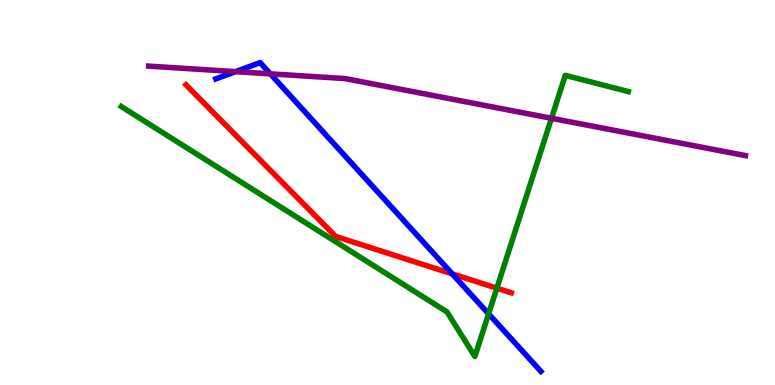[{'lines': ['blue', 'red'], 'intersections': [{'x': 5.84, 'y': 2.89}]}, {'lines': ['green', 'red'], 'intersections': [{'x': 6.41, 'y': 2.51}]}, {'lines': ['purple', 'red'], 'intersections': []}, {'lines': ['blue', 'green'], 'intersections': [{'x': 6.3, 'y': 1.85}]}, {'lines': ['blue', 'purple'], 'intersections': [{'x': 3.04, 'y': 8.14}, {'x': 3.49, 'y': 8.08}]}, {'lines': ['green', 'purple'], 'intersections': [{'x': 7.12, 'y': 6.93}]}]